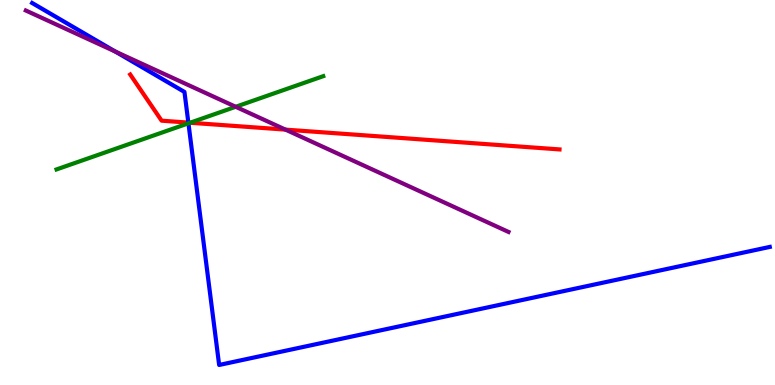[{'lines': ['blue', 'red'], 'intersections': [{'x': 2.43, 'y': 6.82}]}, {'lines': ['green', 'red'], 'intersections': [{'x': 2.45, 'y': 6.81}]}, {'lines': ['purple', 'red'], 'intersections': [{'x': 3.68, 'y': 6.63}]}, {'lines': ['blue', 'green'], 'intersections': [{'x': 2.43, 'y': 6.8}]}, {'lines': ['blue', 'purple'], 'intersections': [{'x': 1.49, 'y': 8.66}]}, {'lines': ['green', 'purple'], 'intersections': [{'x': 3.04, 'y': 7.23}]}]